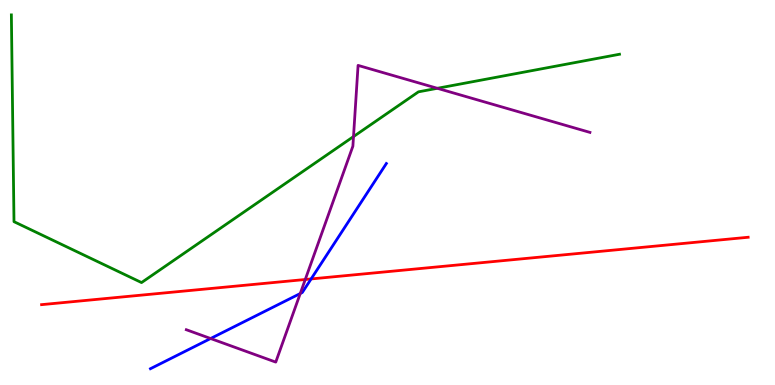[{'lines': ['blue', 'red'], 'intersections': [{'x': 4.01, 'y': 2.75}]}, {'lines': ['green', 'red'], 'intersections': []}, {'lines': ['purple', 'red'], 'intersections': [{'x': 3.94, 'y': 2.74}]}, {'lines': ['blue', 'green'], 'intersections': []}, {'lines': ['blue', 'purple'], 'intersections': [{'x': 2.72, 'y': 1.21}, {'x': 3.87, 'y': 2.38}]}, {'lines': ['green', 'purple'], 'intersections': [{'x': 4.56, 'y': 6.45}, {'x': 5.64, 'y': 7.71}]}]